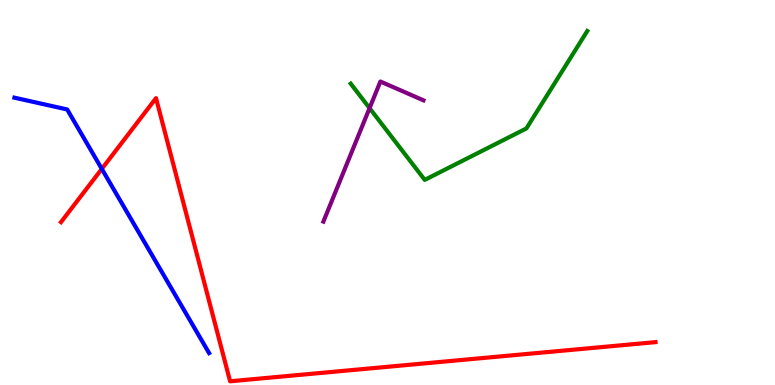[{'lines': ['blue', 'red'], 'intersections': [{'x': 1.31, 'y': 5.61}]}, {'lines': ['green', 'red'], 'intersections': []}, {'lines': ['purple', 'red'], 'intersections': []}, {'lines': ['blue', 'green'], 'intersections': []}, {'lines': ['blue', 'purple'], 'intersections': []}, {'lines': ['green', 'purple'], 'intersections': [{'x': 4.77, 'y': 7.19}]}]